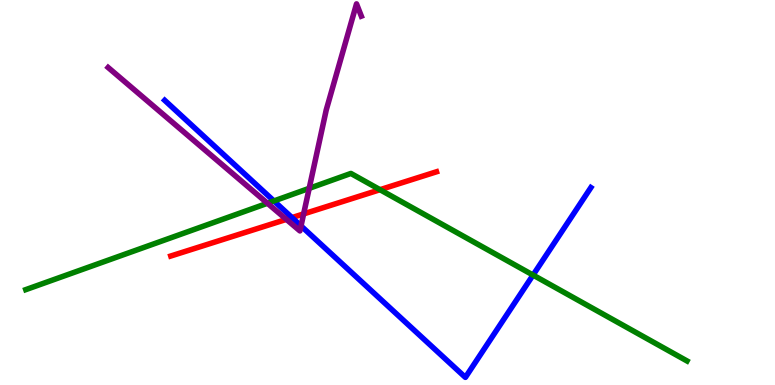[{'lines': ['blue', 'red'], 'intersections': [{'x': 3.77, 'y': 4.35}]}, {'lines': ['green', 'red'], 'intersections': [{'x': 4.9, 'y': 5.07}]}, {'lines': ['purple', 'red'], 'intersections': [{'x': 3.7, 'y': 4.3}, {'x': 3.92, 'y': 4.44}]}, {'lines': ['blue', 'green'], 'intersections': [{'x': 3.53, 'y': 4.78}, {'x': 6.88, 'y': 2.86}]}, {'lines': ['blue', 'purple'], 'intersections': [{'x': 3.88, 'y': 4.13}]}, {'lines': ['green', 'purple'], 'intersections': [{'x': 3.45, 'y': 4.72}, {'x': 3.99, 'y': 5.11}]}]